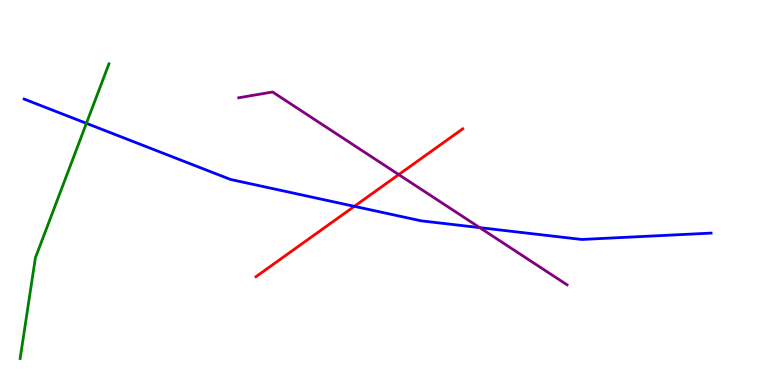[{'lines': ['blue', 'red'], 'intersections': [{'x': 4.57, 'y': 4.64}]}, {'lines': ['green', 'red'], 'intersections': []}, {'lines': ['purple', 'red'], 'intersections': [{'x': 5.14, 'y': 5.47}]}, {'lines': ['blue', 'green'], 'intersections': [{'x': 1.11, 'y': 6.8}]}, {'lines': ['blue', 'purple'], 'intersections': [{'x': 6.19, 'y': 4.09}]}, {'lines': ['green', 'purple'], 'intersections': []}]